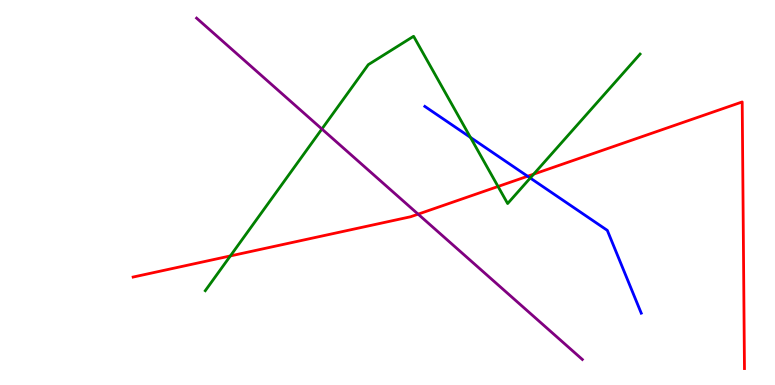[{'lines': ['blue', 'red'], 'intersections': [{'x': 6.81, 'y': 5.42}]}, {'lines': ['green', 'red'], 'intersections': [{'x': 2.97, 'y': 3.35}, {'x': 6.43, 'y': 5.16}, {'x': 6.89, 'y': 5.48}]}, {'lines': ['purple', 'red'], 'intersections': [{'x': 5.4, 'y': 4.44}]}, {'lines': ['blue', 'green'], 'intersections': [{'x': 6.07, 'y': 6.43}, {'x': 6.84, 'y': 5.38}]}, {'lines': ['blue', 'purple'], 'intersections': []}, {'lines': ['green', 'purple'], 'intersections': [{'x': 4.15, 'y': 6.65}]}]